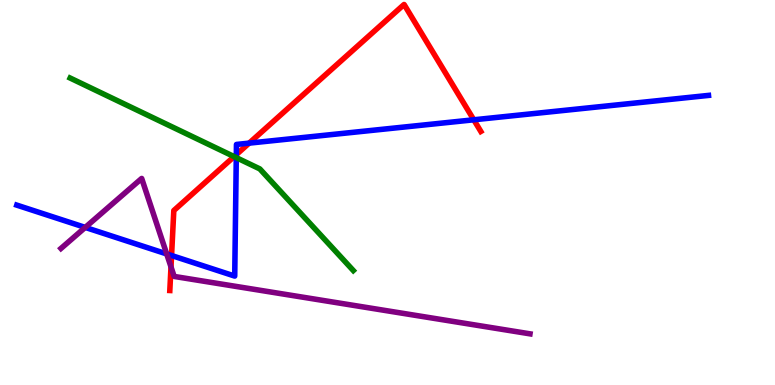[{'lines': ['blue', 'red'], 'intersections': [{'x': 2.21, 'y': 3.36}, {'x': 3.05, 'y': 5.98}, {'x': 3.21, 'y': 6.28}, {'x': 6.11, 'y': 6.89}]}, {'lines': ['green', 'red'], 'intersections': [{'x': 3.02, 'y': 5.93}]}, {'lines': ['purple', 'red'], 'intersections': [{'x': 2.21, 'y': 3.07}]}, {'lines': ['blue', 'green'], 'intersections': [{'x': 3.05, 'y': 5.91}]}, {'lines': ['blue', 'purple'], 'intersections': [{'x': 1.1, 'y': 4.09}, {'x': 2.15, 'y': 3.4}]}, {'lines': ['green', 'purple'], 'intersections': []}]